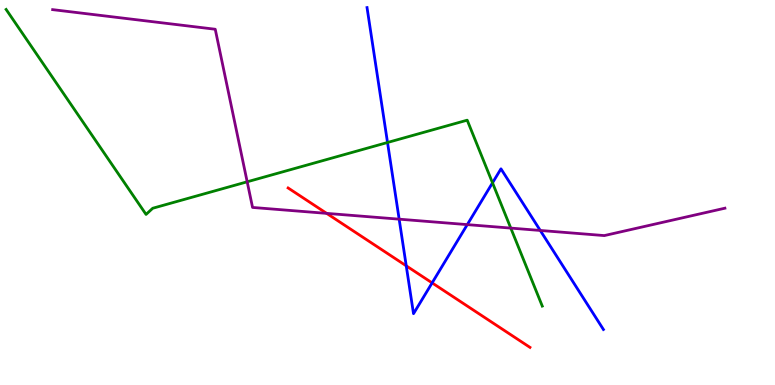[{'lines': ['blue', 'red'], 'intersections': [{'x': 5.24, 'y': 3.1}, {'x': 5.58, 'y': 2.65}]}, {'lines': ['green', 'red'], 'intersections': []}, {'lines': ['purple', 'red'], 'intersections': [{'x': 4.21, 'y': 4.46}]}, {'lines': ['blue', 'green'], 'intersections': [{'x': 5.0, 'y': 6.3}, {'x': 6.35, 'y': 5.25}]}, {'lines': ['blue', 'purple'], 'intersections': [{'x': 5.15, 'y': 4.31}, {'x': 6.03, 'y': 4.17}, {'x': 6.97, 'y': 4.01}]}, {'lines': ['green', 'purple'], 'intersections': [{'x': 3.19, 'y': 5.28}, {'x': 6.59, 'y': 4.08}]}]